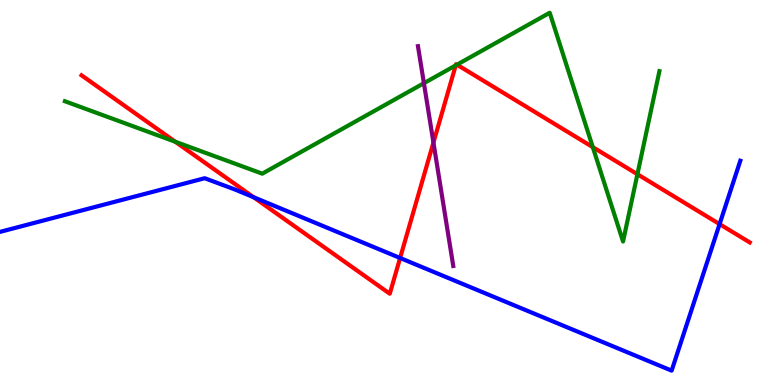[{'lines': ['blue', 'red'], 'intersections': [{'x': 3.27, 'y': 4.88}, {'x': 5.16, 'y': 3.3}, {'x': 9.28, 'y': 4.18}]}, {'lines': ['green', 'red'], 'intersections': [{'x': 2.26, 'y': 6.32}, {'x': 5.88, 'y': 8.3}, {'x': 5.9, 'y': 8.32}, {'x': 7.65, 'y': 6.18}, {'x': 8.22, 'y': 5.47}]}, {'lines': ['purple', 'red'], 'intersections': [{'x': 5.59, 'y': 6.3}]}, {'lines': ['blue', 'green'], 'intersections': []}, {'lines': ['blue', 'purple'], 'intersections': []}, {'lines': ['green', 'purple'], 'intersections': [{'x': 5.47, 'y': 7.84}]}]